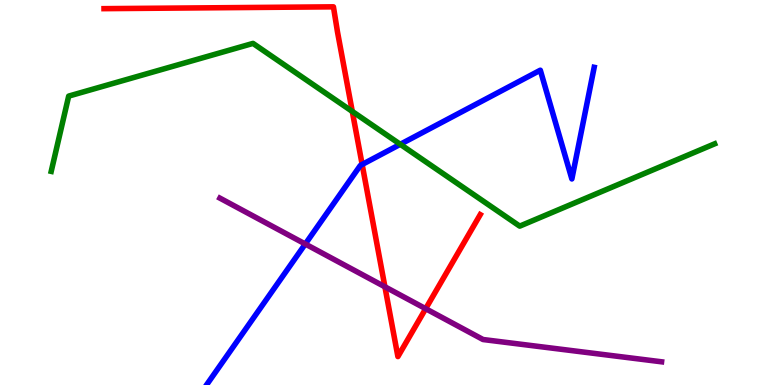[{'lines': ['blue', 'red'], 'intersections': [{'x': 4.67, 'y': 5.73}]}, {'lines': ['green', 'red'], 'intersections': [{'x': 4.55, 'y': 7.11}]}, {'lines': ['purple', 'red'], 'intersections': [{'x': 4.97, 'y': 2.55}, {'x': 5.49, 'y': 1.98}]}, {'lines': ['blue', 'green'], 'intersections': [{'x': 5.16, 'y': 6.25}]}, {'lines': ['blue', 'purple'], 'intersections': [{'x': 3.94, 'y': 3.66}]}, {'lines': ['green', 'purple'], 'intersections': []}]